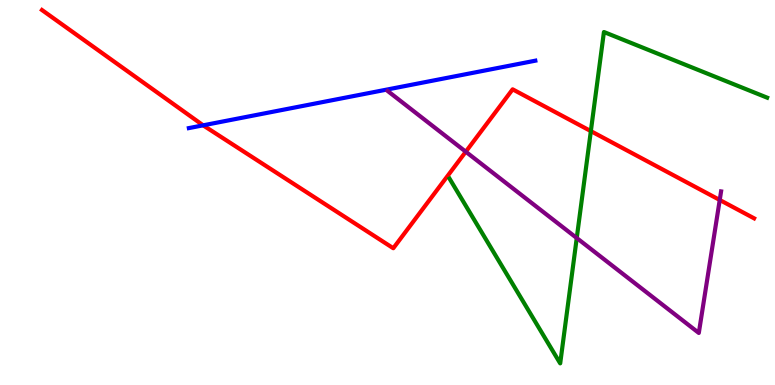[{'lines': ['blue', 'red'], 'intersections': [{'x': 2.62, 'y': 6.74}]}, {'lines': ['green', 'red'], 'intersections': [{'x': 7.62, 'y': 6.59}]}, {'lines': ['purple', 'red'], 'intersections': [{'x': 6.01, 'y': 6.06}, {'x': 9.29, 'y': 4.81}]}, {'lines': ['blue', 'green'], 'intersections': []}, {'lines': ['blue', 'purple'], 'intersections': []}, {'lines': ['green', 'purple'], 'intersections': [{'x': 7.44, 'y': 3.82}]}]